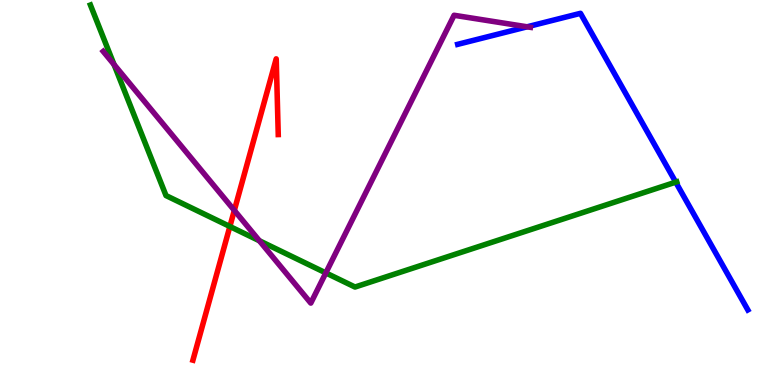[{'lines': ['blue', 'red'], 'intersections': []}, {'lines': ['green', 'red'], 'intersections': [{'x': 2.97, 'y': 4.12}]}, {'lines': ['purple', 'red'], 'intersections': [{'x': 3.02, 'y': 4.54}]}, {'lines': ['blue', 'green'], 'intersections': [{'x': 8.72, 'y': 5.27}]}, {'lines': ['blue', 'purple'], 'intersections': [{'x': 6.8, 'y': 9.3}]}, {'lines': ['green', 'purple'], 'intersections': [{'x': 1.47, 'y': 8.32}, {'x': 3.35, 'y': 3.75}, {'x': 4.2, 'y': 2.91}]}]